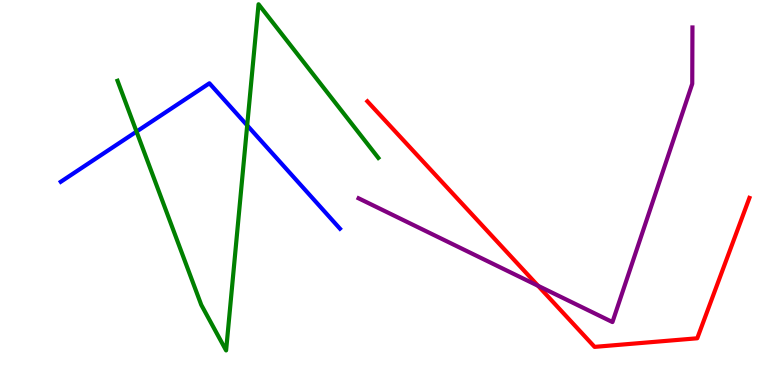[{'lines': ['blue', 'red'], 'intersections': []}, {'lines': ['green', 'red'], 'intersections': []}, {'lines': ['purple', 'red'], 'intersections': [{'x': 6.94, 'y': 2.58}]}, {'lines': ['blue', 'green'], 'intersections': [{'x': 1.76, 'y': 6.58}, {'x': 3.19, 'y': 6.74}]}, {'lines': ['blue', 'purple'], 'intersections': []}, {'lines': ['green', 'purple'], 'intersections': []}]